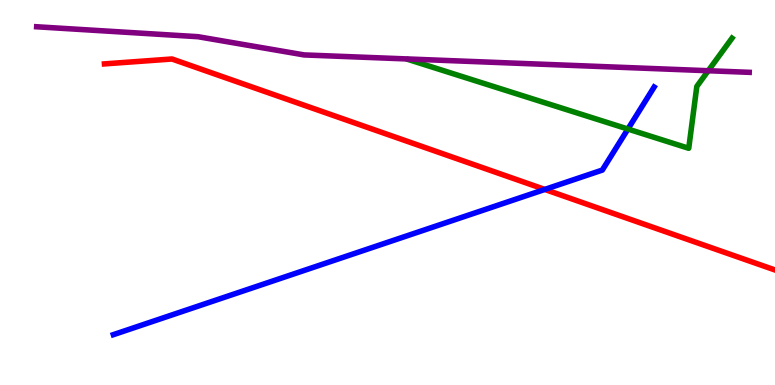[{'lines': ['blue', 'red'], 'intersections': [{'x': 7.03, 'y': 5.08}]}, {'lines': ['green', 'red'], 'intersections': []}, {'lines': ['purple', 'red'], 'intersections': []}, {'lines': ['blue', 'green'], 'intersections': [{'x': 8.1, 'y': 6.65}]}, {'lines': ['blue', 'purple'], 'intersections': []}, {'lines': ['green', 'purple'], 'intersections': [{'x': 9.14, 'y': 8.16}]}]